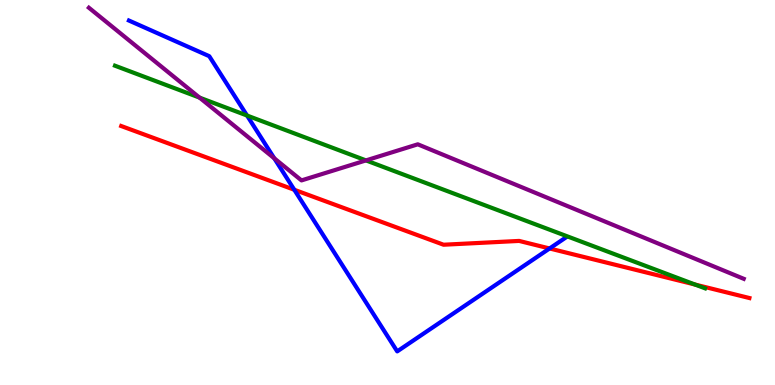[{'lines': ['blue', 'red'], 'intersections': [{'x': 3.8, 'y': 5.07}, {'x': 7.09, 'y': 3.55}]}, {'lines': ['green', 'red'], 'intersections': [{'x': 8.97, 'y': 2.61}]}, {'lines': ['purple', 'red'], 'intersections': []}, {'lines': ['blue', 'green'], 'intersections': [{'x': 3.19, 'y': 7.0}]}, {'lines': ['blue', 'purple'], 'intersections': [{'x': 3.54, 'y': 5.89}]}, {'lines': ['green', 'purple'], 'intersections': [{'x': 2.57, 'y': 7.46}, {'x': 4.72, 'y': 5.83}]}]